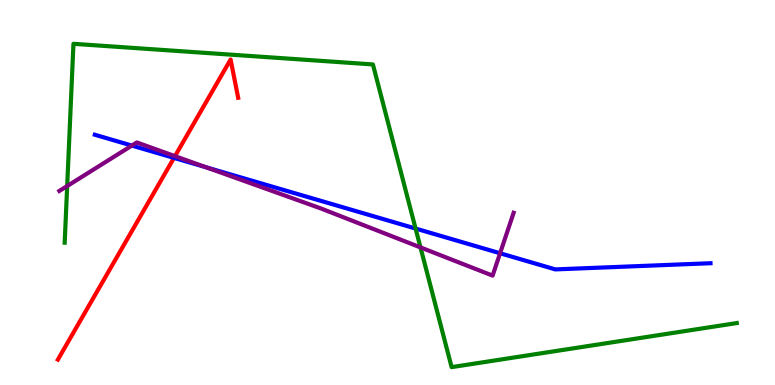[{'lines': ['blue', 'red'], 'intersections': [{'x': 2.24, 'y': 5.9}]}, {'lines': ['green', 'red'], 'intersections': []}, {'lines': ['purple', 'red'], 'intersections': [{'x': 2.26, 'y': 5.94}]}, {'lines': ['blue', 'green'], 'intersections': [{'x': 5.36, 'y': 4.06}]}, {'lines': ['blue', 'purple'], 'intersections': [{'x': 1.7, 'y': 6.22}, {'x': 2.66, 'y': 5.66}, {'x': 6.45, 'y': 3.42}]}, {'lines': ['green', 'purple'], 'intersections': [{'x': 0.867, 'y': 5.17}, {'x': 5.43, 'y': 3.57}]}]